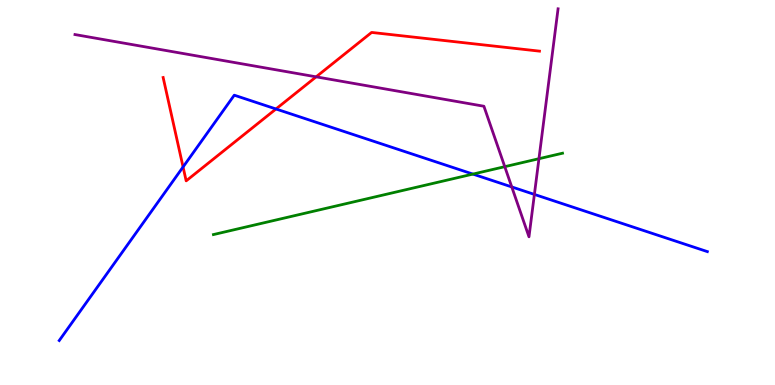[{'lines': ['blue', 'red'], 'intersections': [{'x': 2.36, 'y': 5.66}, {'x': 3.56, 'y': 7.17}]}, {'lines': ['green', 'red'], 'intersections': []}, {'lines': ['purple', 'red'], 'intersections': [{'x': 4.08, 'y': 8.0}]}, {'lines': ['blue', 'green'], 'intersections': [{'x': 6.1, 'y': 5.48}]}, {'lines': ['blue', 'purple'], 'intersections': [{'x': 6.6, 'y': 5.14}, {'x': 6.9, 'y': 4.95}]}, {'lines': ['green', 'purple'], 'intersections': [{'x': 6.51, 'y': 5.67}, {'x': 6.95, 'y': 5.88}]}]